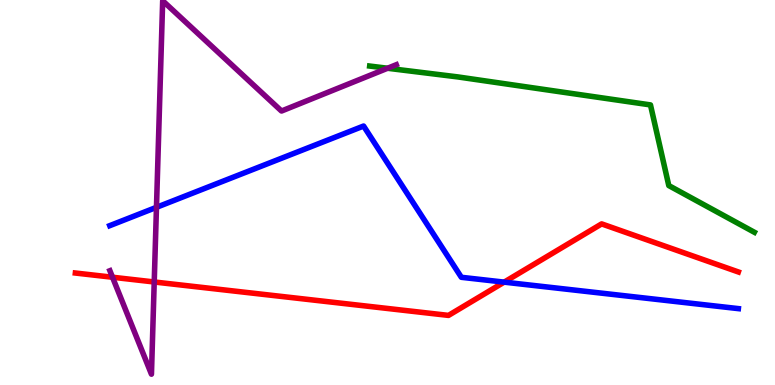[{'lines': ['blue', 'red'], 'intersections': [{'x': 6.51, 'y': 2.67}]}, {'lines': ['green', 'red'], 'intersections': []}, {'lines': ['purple', 'red'], 'intersections': [{'x': 1.45, 'y': 2.8}, {'x': 1.99, 'y': 2.68}]}, {'lines': ['blue', 'green'], 'intersections': []}, {'lines': ['blue', 'purple'], 'intersections': [{'x': 2.02, 'y': 4.62}]}, {'lines': ['green', 'purple'], 'intersections': [{'x': 5.0, 'y': 8.23}]}]